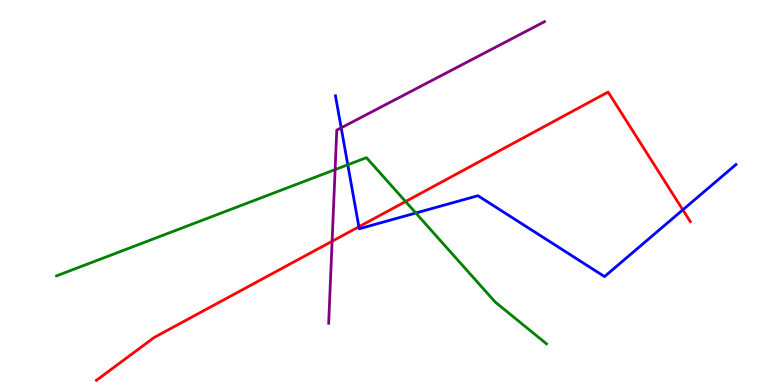[{'lines': ['blue', 'red'], 'intersections': [{'x': 4.63, 'y': 4.11}, {'x': 8.81, 'y': 4.55}]}, {'lines': ['green', 'red'], 'intersections': [{'x': 5.23, 'y': 4.77}]}, {'lines': ['purple', 'red'], 'intersections': [{'x': 4.29, 'y': 3.73}]}, {'lines': ['blue', 'green'], 'intersections': [{'x': 4.49, 'y': 5.72}, {'x': 5.37, 'y': 4.47}]}, {'lines': ['blue', 'purple'], 'intersections': [{'x': 4.4, 'y': 6.68}]}, {'lines': ['green', 'purple'], 'intersections': [{'x': 4.32, 'y': 5.59}]}]